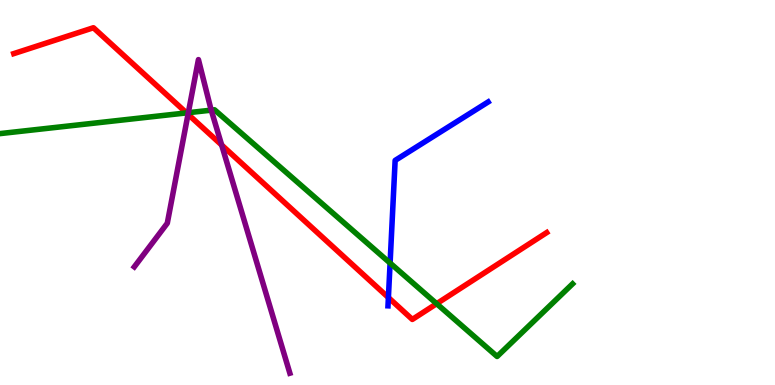[{'lines': ['blue', 'red'], 'intersections': [{'x': 5.01, 'y': 2.27}]}, {'lines': ['green', 'red'], 'intersections': [{'x': 2.41, 'y': 7.07}, {'x': 5.63, 'y': 2.11}]}, {'lines': ['purple', 'red'], 'intersections': [{'x': 2.43, 'y': 7.03}, {'x': 2.86, 'y': 6.23}]}, {'lines': ['blue', 'green'], 'intersections': [{'x': 5.03, 'y': 3.17}]}, {'lines': ['blue', 'purple'], 'intersections': []}, {'lines': ['green', 'purple'], 'intersections': [{'x': 2.43, 'y': 7.07}, {'x': 2.73, 'y': 7.14}]}]